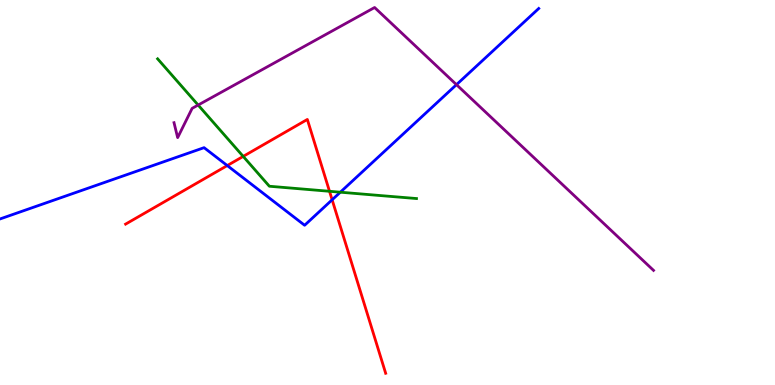[{'lines': ['blue', 'red'], 'intersections': [{'x': 2.93, 'y': 5.7}, {'x': 4.29, 'y': 4.81}]}, {'lines': ['green', 'red'], 'intersections': [{'x': 3.14, 'y': 5.94}, {'x': 4.25, 'y': 5.03}]}, {'lines': ['purple', 'red'], 'intersections': []}, {'lines': ['blue', 'green'], 'intersections': [{'x': 4.39, 'y': 5.01}]}, {'lines': ['blue', 'purple'], 'intersections': [{'x': 5.89, 'y': 7.8}]}, {'lines': ['green', 'purple'], 'intersections': [{'x': 2.56, 'y': 7.27}]}]